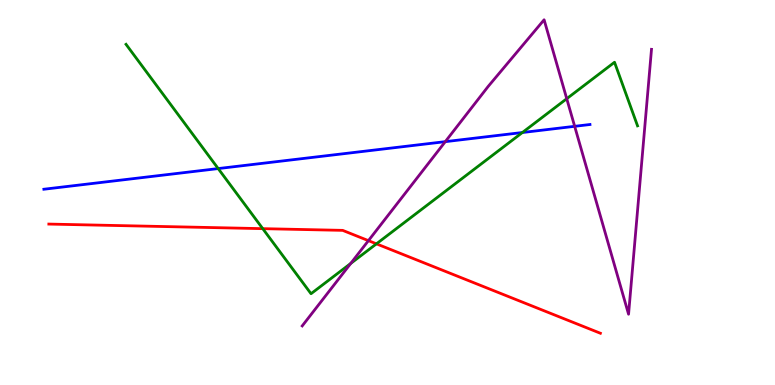[{'lines': ['blue', 'red'], 'intersections': []}, {'lines': ['green', 'red'], 'intersections': [{'x': 3.39, 'y': 4.06}, {'x': 4.86, 'y': 3.67}]}, {'lines': ['purple', 'red'], 'intersections': [{'x': 4.75, 'y': 3.75}]}, {'lines': ['blue', 'green'], 'intersections': [{'x': 2.82, 'y': 5.62}, {'x': 6.74, 'y': 6.56}]}, {'lines': ['blue', 'purple'], 'intersections': [{'x': 5.75, 'y': 6.32}, {'x': 7.42, 'y': 6.72}]}, {'lines': ['green', 'purple'], 'intersections': [{'x': 4.53, 'y': 3.16}, {'x': 7.31, 'y': 7.44}]}]